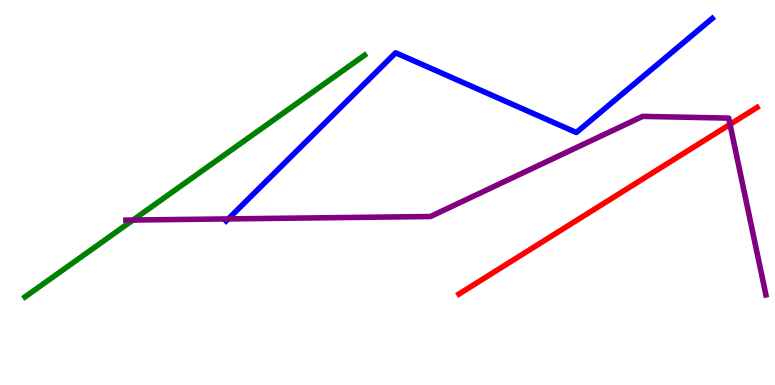[{'lines': ['blue', 'red'], 'intersections': []}, {'lines': ['green', 'red'], 'intersections': []}, {'lines': ['purple', 'red'], 'intersections': [{'x': 9.42, 'y': 6.77}]}, {'lines': ['blue', 'green'], 'intersections': []}, {'lines': ['blue', 'purple'], 'intersections': [{'x': 2.95, 'y': 4.31}]}, {'lines': ['green', 'purple'], 'intersections': [{'x': 1.72, 'y': 4.28}]}]